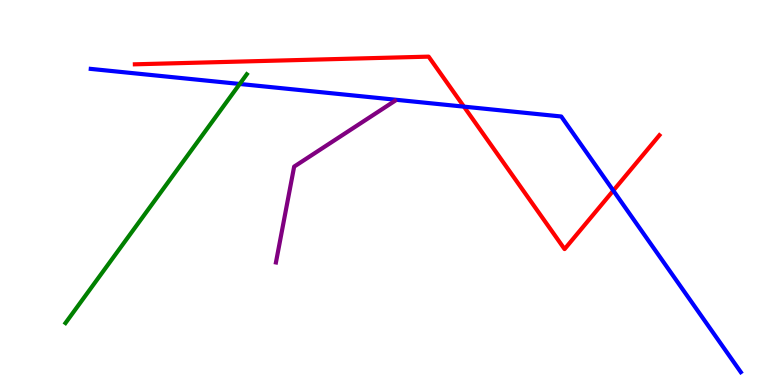[{'lines': ['blue', 'red'], 'intersections': [{'x': 5.99, 'y': 7.23}, {'x': 7.91, 'y': 5.05}]}, {'lines': ['green', 'red'], 'intersections': []}, {'lines': ['purple', 'red'], 'intersections': []}, {'lines': ['blue', 'green'], 'intersections': [{'x': 3.09, 'y': 7.82}]}, {'lines': ['blue', 'purple'], 'intersections': []}, {'lines': ['green', 'purple'], 'intersections': []}]